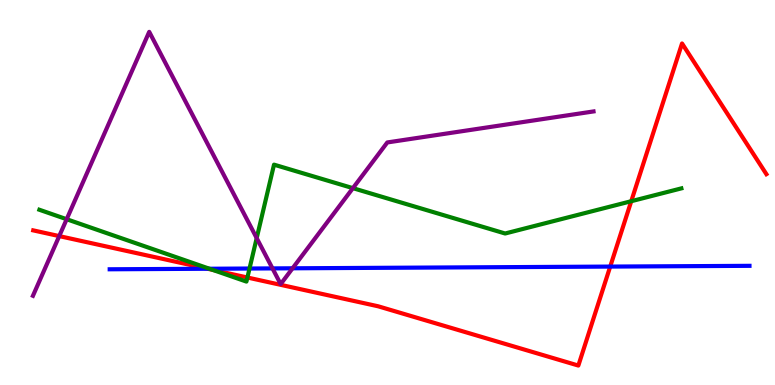[{'lines': ['blue', 'red'], 'intersections': [{'x': 2.68, 'y': 3.02}, {'x': 7.87, 'y': 3.08}]}, {'lines': ['green', 'red'], 'intersections': [{'x': 2.74, 'y': 2.99}, {'x': 3.19, 'y': 2.79}, {'x': 8.15, 'y': 4.77}]}, {'lines': ['purple', 'red'], 'intersections': [{'x': 0.764, 'y': 3.87}]}, {'lines': ['blue', 'green'], 'intersections': [{'x': 2.7, 'y': 3.02}, {'x': 3.22, 'y': 3.03}]}, {'lines': ['blue', 'purple'], 'intersections': [{'x': 3.52, 'y': 3.03}, {'x': 3.78, 'y': 3.03}]}, {'lines': ['green', 'purple'], 'intersections': [{'x': 0.86, 'y': 4.31}, {'x': 3.31, 'y': 3.82}, {'x': 4.55, 'y': 5.11}]}]